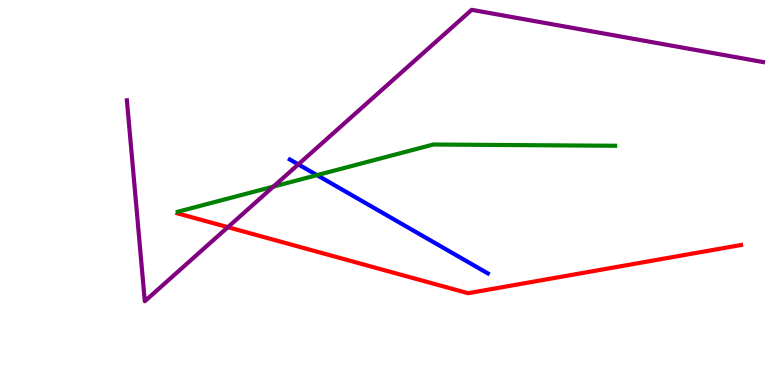[{'lines': ['blue', 'red'], 'intersections': []}, {'lines': ['green', 'red'], 'intersections': []}, {'lines': ['purple', 'red'], 'intersections': [{'x': 2.94, 'y': 4.1}]}, {'lines': ['blue', 'green'], 'intersections': [{'x': 4.09, 'y': 5.45}]}, {'lines': ['blue', 'purple'], 'intersections': [{'x': 3.85, 'y': 5.73}]}, {'lines': ['green', 'purple'], 'intersections': [{'x': 3.53, 'y': 5.15}]}]